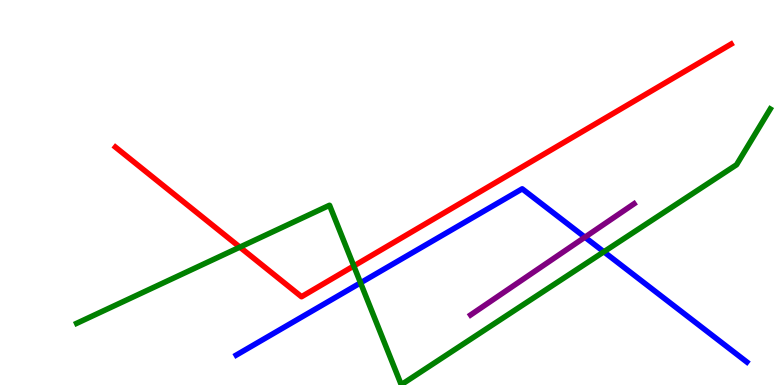[{'lines': ['blue', 'red'], 'intersections': []}, {'lines': ['green', 'red'], 'intersections': [{'x': 3.09, 'y': 3.58}, {'x': 4.57, 'y': 3.09}]}, {'lines': ['purple', 'red'], 'intersections': []}, {'lines': ['blue', 'green'], 'intersections': [{'x': 4.65, 'y': 2.65}, {'x': 7.79, 'y': 3.46}]}, {'lines': ['blue', 'purple'], 'intersections': [{'x': 7.55, 'y': 3.84}]}, {'lines': ['green', 'purple'], 'intersections': []}]